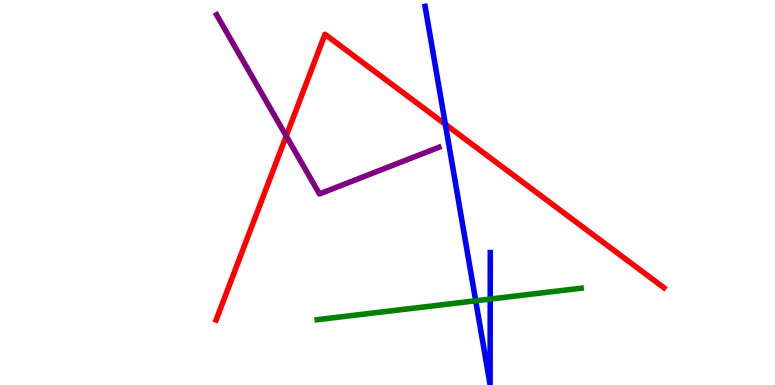[{'lines': ['blue', 'red'], 'intersections': [{'x': 5.75, 'y': 6.77}]}, {'lines': ['green', 'red'], 'intersections': []}, {'lines': ['purple', 'red'], 'intersections': [{'x': 3.69, 'y': 6.47}]}, {'lines': ['blue', 'green'], 'intersections': [{'x': 6.14, 'y': 2.19}, {'x': 6.33, 'y': 2.23}]}, {'lines': ['blue', 'purple'], 'intersections': []}, {'lines': ['green', 'purple'], 'intersections': []}]